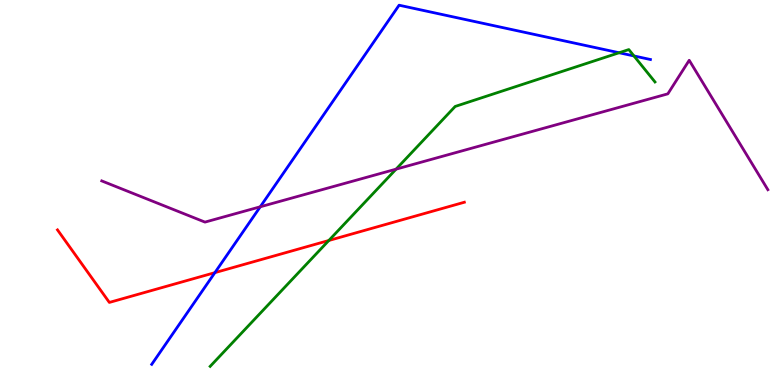[{'lines': ['blue', 'red'], 'intersections': [{'x': 2.77, 'y': 2.92}]}, {'lines': ['green', 'red'], 'intersections': [{'x': 4.24, 'y': 3.75}]}, {'lines': ['purple', 'red'], 'intersections': []}, {'lines': ['blue', 'green'], 'intersections': [{'x': 7.99, 'y': 8.63}, {'x': 8.18, 'y': 8.55}]}, {'lines': ['blue', 'purple'], 'intersections': [{'x': 3.36, 'y': 4.63}]}, {'lines': ['green', 'purple'], 'intersections': [{'x': 5.11, 'y': 5.61}]}]